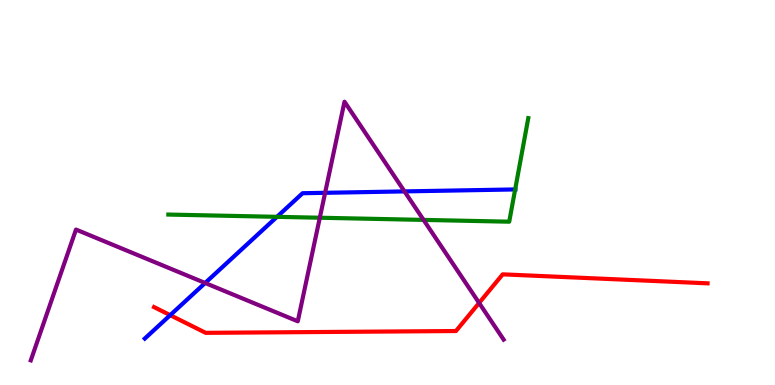[{'lines': ['blue', 'red'], 'intersections': [{'x': 2.2, 'y': 1.81}]}, {'lines': ['green', 'red'], 'intersections': []}, {'lines': ['purple', 'red'], 'intersections': [{'x': 6.18, 'y': 2.13}]}, {'lines': ['blue', 'green'], 'intersections': [{'x': 3.57, 'y': 4.37}, {'x': 6.65, 'y': 5.08}]}, {'lines': ['blue', 'purple'], 'intersections': [{'x': 2.65, 'y': 2.65}, {'x': 4.19, 'y': 4.99}, {'x': 5.22, 'y': 5.03}]}, {'lines': ['green', 'purple'], 'intersections': [{'x': 4.13, 'y': 4.34}, {'x': 5.47, 'y': 4.29}]}]